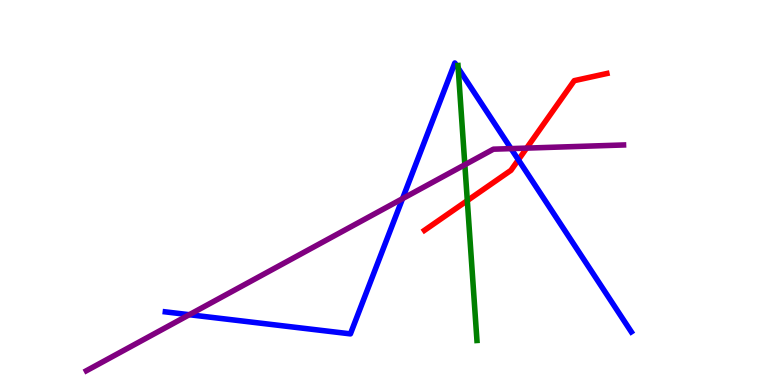[{'lines': ['blue', 'red'], 'intersections': [{'x': 6.69, 'y': 5.85}]}, {'lines': ['green', 'red'], 'intersections': [{'x': 6.03, 'y': 4.79}]}, {'lines': ['purple', 'red'], 'intersections': [{'x': 6.8, 'y': 6.15}]}, {'lines': ['blue', 'green'], 'intersections': [{'x': 5.91, 'y': 8.23}]}, {'lines': ['blue', 'purple'], 'intersections': [{'x': 2.44, 'y': 1.83}, {'x': 5.19, 'y': 4.84}, {'x': 6.59, 'y': 6.14}]}, {'lines': ['green', 'purple'], 'intersections': [{'x': 6.0, 'y': 5.72}]}]